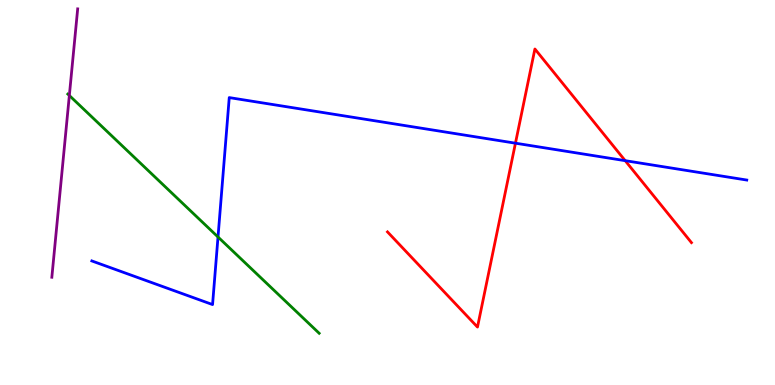[{'lines': ['blue', 'red'], 'intersections': [{'x': 6.65, 'y': 6.28}, {'x': 8.07, 'y': 5.83}]}, {'lines': ['green', 'red'], 'intersections': []}, {'lines': ['purple', 'red'], 'intersections': []}, {'lines': ['blue', 'green'], 'intersections': [{'x': 2.81, 'y': 3.84}]}, {'lines': ['blue', 'purple'], 'intersections': []}, {'lines': ['green', 'purple'], 'intersections': [{'x': 0.895, 'y': 7.52}]}]